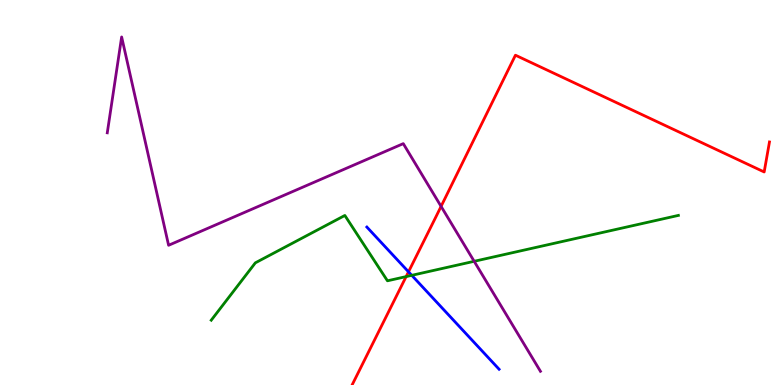[{'lines': ['blue', 'red'], 'intersections': [{'x': 5.27, 'y': 2.94}]}, {'lines': ['green', 'red'], 'intersections': [{'x': 5.24, 'y': 2.82}]}, {'lines': ['purple', 'red'], 'intersections': [{'x': 5.69, 'y': 4.64}]}, {'lines': ['blue', 'green'], 'intersections': [{'x': 5.31, 'y': 2.85}]}, {'lines': ['blue', 'purple'], 'intersections': []}, {'lines': ['green', 'purple'], 'intersections': [{'x': 6.12, 'y': 3.21}]}]